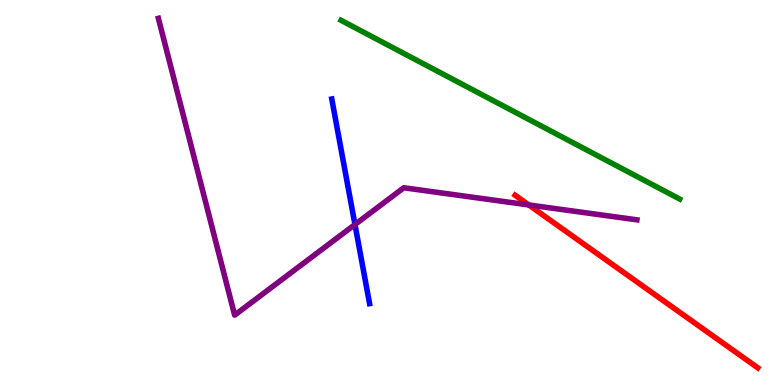[{'lines': ['blue', 'red'], 'intersections': []}, {'lines': ['green', 'red'], 'intersections': []}, {'lines': ['purple', 'red'], 'intersections': [{'x': 6.82, 'y': 4.68}]}, {'lines': ['blue', 'green'], 'intersections': []}, {'lines': ['blue', 'purple'], 'intersections': [{'x': 4.58, 'y': 4.17}]}, {'lines': ['green', 'purple'], 'intersections': []}]